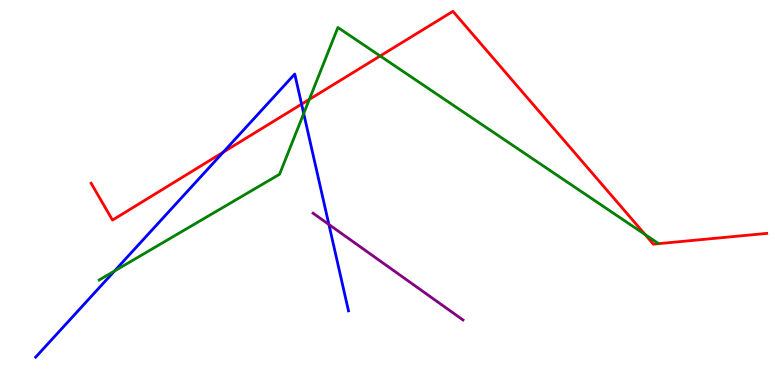[{'lines': ['blue', 'red'], 'intersections': [{'x': 2.88, 'y': 6.05}, {'x': 3.89, 'y': 7.29}]}, {'lines': ['green', 'red'], 'intersections': [{'x': 3.99, 'y': 7.42}, {'x': 4.91, 'y': 8.55}, {'x': 8.32, 'y': 3.91}]}, {'lines': ['purple', 'red'], 'intersections': []}, {'lines': ['blue', 'green'], 'intersections': [{'x': 1.48, 'y': 2.96}, {'x': 3.92, 'y': 7.05}]}, {'lines': ['blue', 'purple'], 'intersections': [{'x': 4.24, 'y': 4.17}]}, {'lines': ['green', 'purple'], 'intersections': []}]